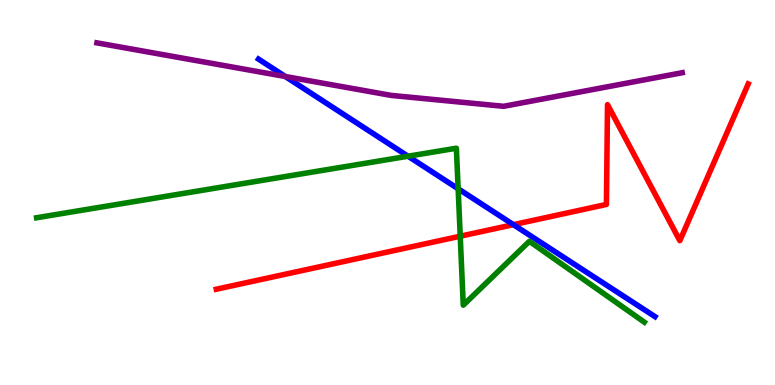[{'lines': ['blue', 'red'], 'intersections': [{'x': 6.62, 'y': 4.16}]}, {'lines': ['green', 'red'], 'intersections': [{'x': 5.94, 'y': 3.86}]}, {'lines': ['purple', 'red'], 'intersections': []}, {'lines': ['blue', 'green'], 'intersections': [{'x': 5.26, 'y': 5.94}, {'x': 5.91, 'y': 5.1}]}, {'lines': ['blue', 'purple'], 'intersections': [{'x': 3.68, 'y': 8.01}]}, {'lines': ['green', 'purple'], 'intersections': []}]